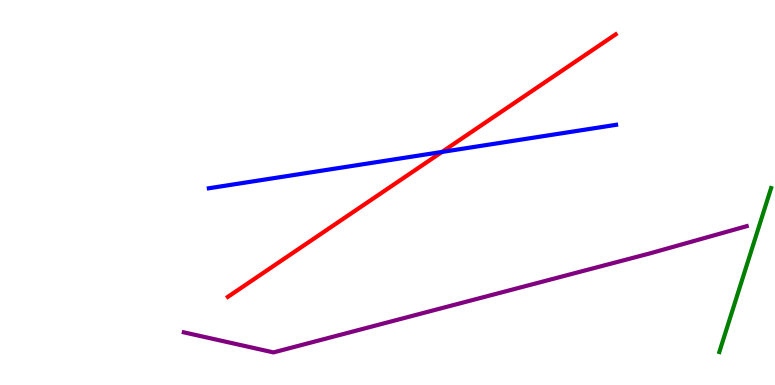[{'lines': ['blue', 'red'], 'intersections': [{'x': 5.7, 'y': 6.05}]}, {'lines': ['green', 'red'], 'intersections': []}, {'lines': ['purple', 'red'], 'intersections': []}, {'lines': ['blue', 'green'], 'intersections': []}, {'lines': ['blue', 'purple'], 'intersections': []}, {'lines': ['green', 'purple'], 'intersections': []}]